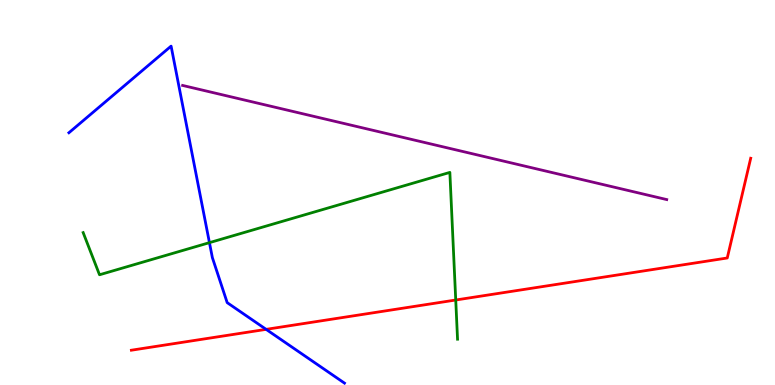[{'lines': ['blue', 'red'], 'intersections': [{'x': 3.43, 'y': 1.45}]}, {'lines': ['green', 'red'], 'intersections': [{'x': 5.88, 'y': 2.21}]}, {'lines': ['purple', 'red'], 'intersections': []}, {'lines': ['blue', 'green'], 'intersections': [{'x': 2.7, 'y': 3.7}]}, {'lines': ['blue', 'purple'], 'intersections': []}, {'lines': ['green', 'purple'], 'intersections': []}]